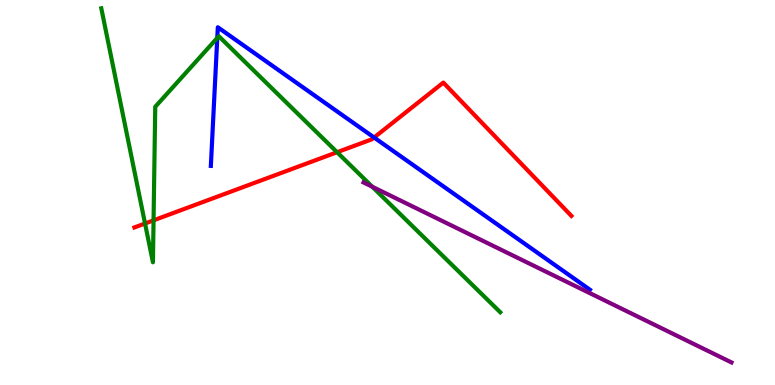[{'lines': ['blue', 'red'], 'intersections': [{'x': 4.83, 'y': 6.43}]}, {'lines': ['green', 'red'], 'intersections': [{'x': 1.87, 'y': 4.19}, {'x': 1.98, 'y': 4.28}, {'x': 4.35, 'y': 6.05}]}, {'lines': ['purple', 'red'], 'intersections': []}, {'lines': ['blue', 'green'], 'intersections': [{'x': 2.8, 'y': 9.01}]}, {'lines': ['blue', 'purple'], 'intersections': []}, {'lines': ['green', 'purple'], 'intersections': [{'x': 4.8, 'y': 5.15}]}]